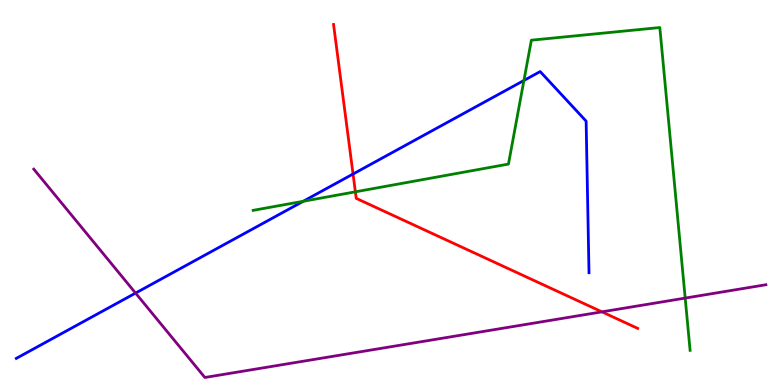[{'lines': ['blue', 'red'], 'intersections': [{'x': 4.56, 'y': 5.48}]}, {'lines': ['green', 'red'], 'intersections': [{'x': 4.59, 'y': 5.02}]}, {'lines': ['purple', 'red'], 'intersections': [{'x': 7.77, 'y': 1.9}]}, {'lines': ['blue', 'green'], 'intersections': [{'x': 3.91, 'y': 4.77}, {'x': 6.76, 'y': 7.91}]}, {'lines': ['blue', 'purple'], 'intersections': [{'x': 1.75, 'y': 2.39}]}, {'lines': ['green', 'purple'], 'intersections': [{'x': 8.84, 'y': 2.26}]}]